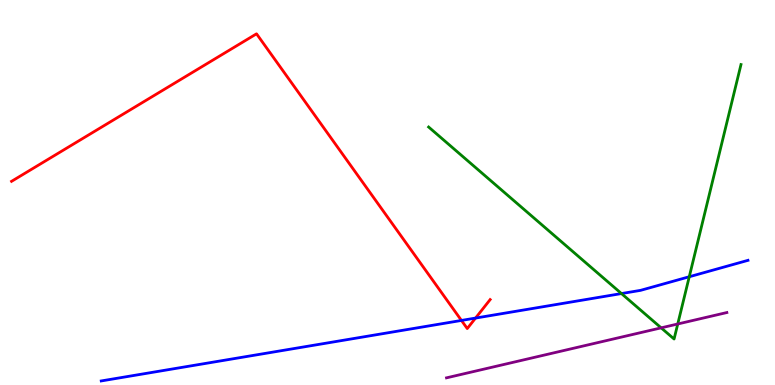[{'lines': ['blue', 'red'], 'intersections': [{'x': 5.95, 'y': 1.68}, {'x': 6.14, 'y': 1.74}]}, {'lines': ['green', 'red'], 'intersections': []}, {'lines': ['purple', 'red'], 'intersections': []}, {'lines': ['blue', 'green'], 'intersections': [{'x': 8.02, 'y': 2.37}, {'x': 8.89, 'y': 2.81}]}, {'lines': ['blue', 'purple'], 'intersections': []}, {'lines': ['green', 'purple'], 'intersections': [{'x': 8.53, 'y': 1.48}, {'x': 8.75, 'y': 1.58}]}]